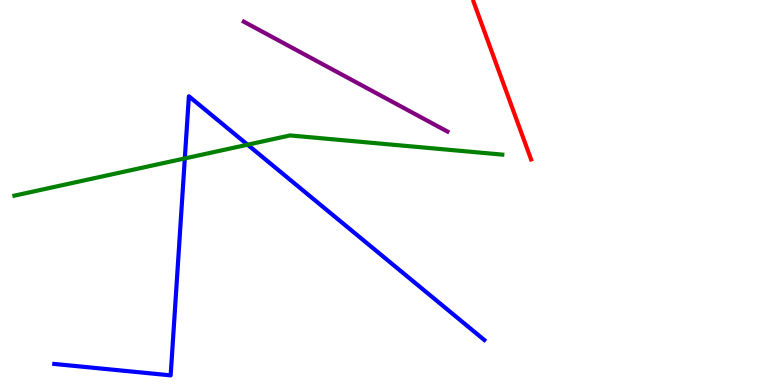[{'lines': ['blue', 'red'], 'intersections': []}, {'lines': ['green', 'red'], 'intersections': []}, {'lines': ['purple', 'red'], 'intersections': []}, {'lines': ['blue', 'green'], 'intersections': [{'x': 2.38, 'y': 5.89}, {'x': 3.19, 'y': 6.24}]}, {'lines': ['blue', 'purple'], 'intersections': []}, {'lines': ['green', 'purple'], 'intersections': []}]